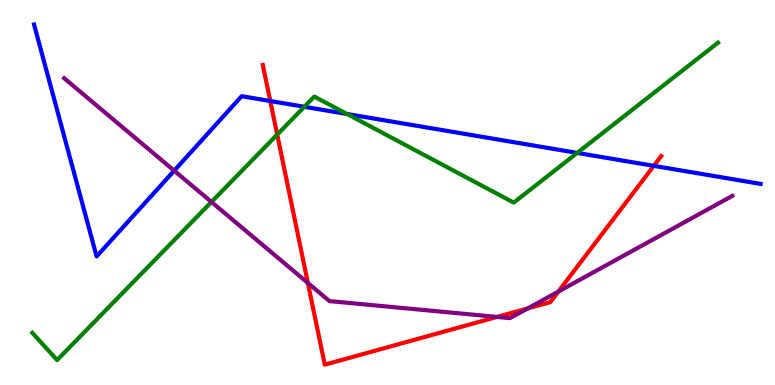[{'lines': ['blue', 'red'], 'intersections': [{'x': 3.49, 'y': 7.38}, {'x': 8.44, 'y': 5.69}]}, {'lines': ['green', 'red'], 'intersections': [{'x': 3.58, 'y': 6.5}]}, {'lines': ['purple', 'red'], 'intersections': [{'x': 3.97, 'y': 2.65}, {'x': 6.41, 'y': 1.77}, {'x': 6.81, 'y': 1.99}, {'x': 7.2, 'y': 2.43}]}, {'lines': ['blue', 'green'], 'intersections': [{'x': 3.93, 'y': 7.23}, {'x': 4.48, 'y': 7.04}, {'x': 7.45, 'y': 6.03}]}, {'lines': ['blue', 'purple'], 'intersections': [{'x': 2.25, 'y': 5.57}]}, {'lines': ['green', 'purple'], 'intersections': [{'x': 2.73, 'y': 4.75}]}]